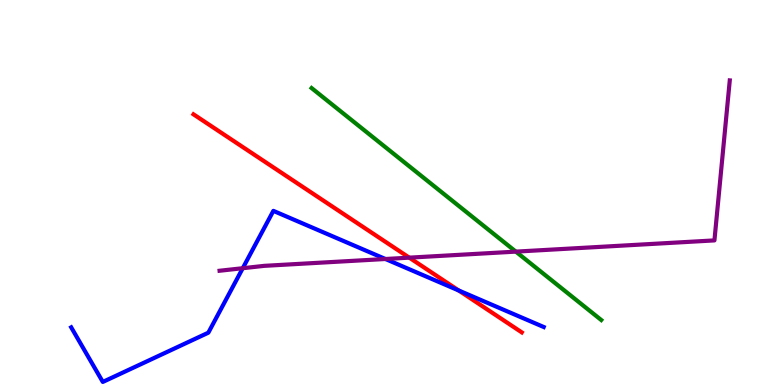[{'lines': ['blue', 'red'], 'intersections': [{'x': 5.92, 'y': 2.45}]}, {'lines': ['green', 'red'], 'intersections': []}, {'lines': ['purple', 'red'], 'intersections': [{'x': 5.28, 'y': 3.31}]}, {'lines': ['blue', 'green'], 'intersections': []}, {'lines': ['blue', 'purple'], 'intersections': [{'x': 3.13, 'y': 3.03}, {'x': 4.97, 'y': 3.27}]}, {'lines': ['green', 'purple'], 'intersections': [{'x': 6.66, 'y': 3.46}]}]